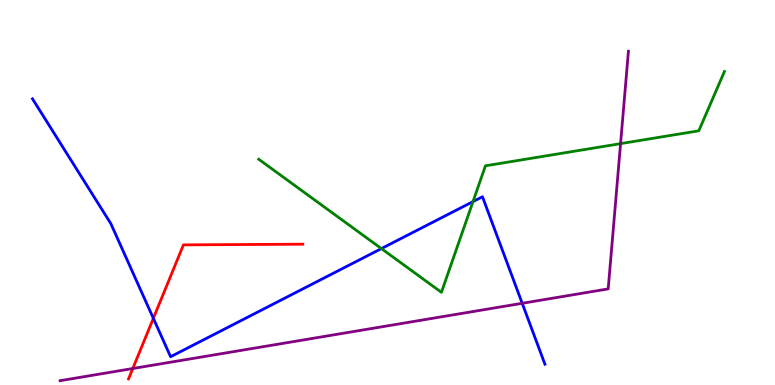[{'lines': ['blue', 'red'], 'intersections': [{'x': 1.98, 'y': 1.73}]}, {'lines': ['green', 'red'], 'intersections': []}, {'lines': ['purple', 'red'], 'intersections': [{'x': 1.71, 'y': 0.428}]}, {'lines': ['blue', 'green'], 'intersections': [{'x': 4.92, 'y': 3.54}, {'x': 6.1, 'y': 4.76}]}, {'lines': ['blue', 'purple'], 'intersections': [{'x': 6.74, 'y': 2.12}]}, {'lines': ['green', 'purple'], 'intersections': [{'x': 8.01, 'y': 6.27}]}]